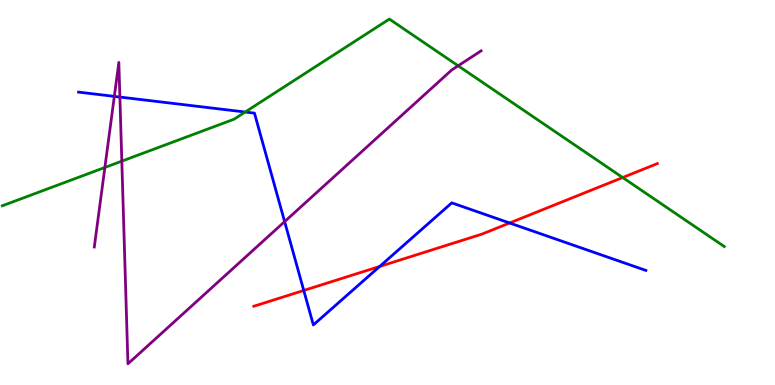[{'lines': ['blue', 'red'], 'intersections': [{'x': 3.92, 'y': 2.46}, {'x': 4.9, 'y': 3.08}, {'x': 6.58, 'y': 4.21}]}, {'lines': ['green', 'red'], 'intersections': [{'x': 8.03, 'y': 5.39}]}, {'lines': ['purple', 'red'], 'intersections': []}, {'lines': ['blue', 'green'], 'intersections': [{'x': 3.16, 'y': 7.09}]}, {'lines': ['blue', 'purple'], 'intersections': [{'x': 1.48, 'y': 7.5}, {'x': 1.55, 'y': 7.48}, {'x': 3.67, 'y': 4.24}]}, {'lines': ['green', 'purple'], 'intersections': [{'x': 1.35, 'y': 5.65}, {'x': 1.57, 'y': 5.81}, {'x': 5.91, 'y': 8.29}]}]